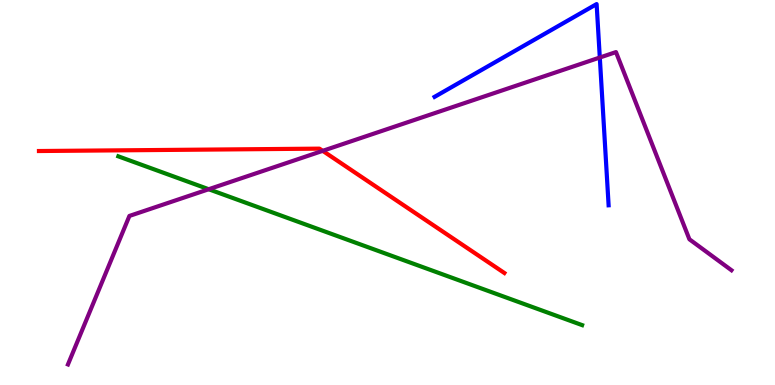[{'lines': ['blue', 'red'], 'intersections': []}, {'lines': ['green', 'red'], 'intersections': []}, {'lines': ['purple', 'red'], 'intersections': [{'x': 4.16, 'y': 6.08}]}, {'lines': ['blue', 'green'], 'intersections': []}, {'lines': ['blue', 'purple'], 'intersections': [{'x': 7.74, 'y': 8.51}]}, {'lines': ['green', 'purple'], 'intersections': [{'x': 2.69, 'y': 5.08}]}]